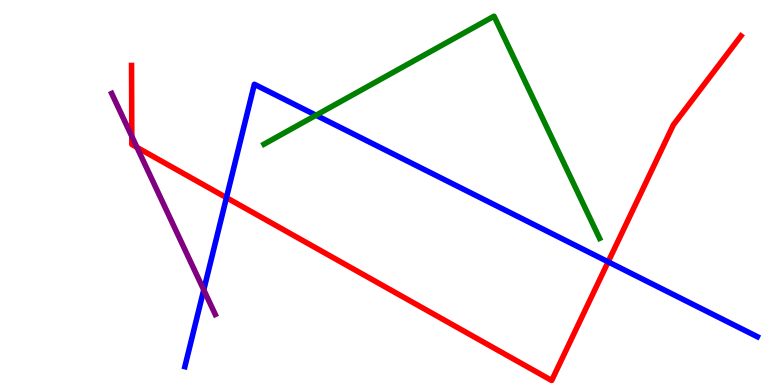[{'lines': ['blue', 'red'], 'intersections': [{'x': 2.92, 'y': 4.87}, {'x': 7.85, 'y': 3.2}]}, {'lines': ['green', 'red'], 'intersections': []}, {'lines': ['purple', 'red'], 'intersections': [{'x': 1.7, 'y': 6.46}, {'x': 1.77, 'y': 6.17}]}, {'lines': ['blue', 'green'], 'intersections': [{'x': 4.08, 'y': 7.01}]}, {'lines': ['blue', 'purple'], 'intersections': [{'x': 2.63, 'y': 2.47}]}, {'lines': ['green', 'purple'], 'intersections': []}]